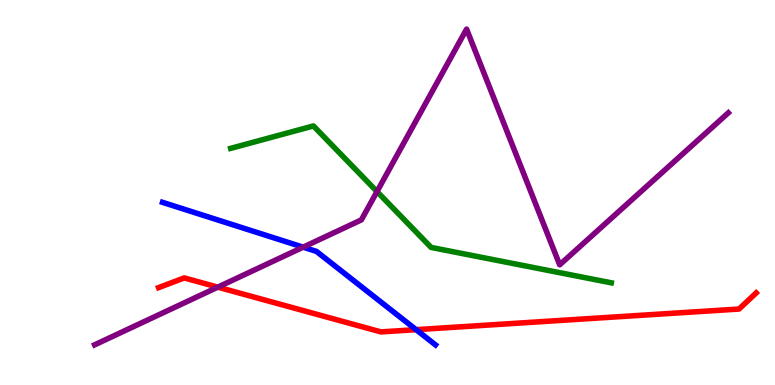[{'lines': ['blue', 'red'], 'intersections': [{'x': 5.37, 'y': 1.44}]}, {'lines': ['green', 'red'], 'intersections': []}, {'lines': ['purple', 'red'], 'intersections': [{'x': 2.81, 'y': 2.54}]}, {'lines': ['blue', 'green'], 'intersections': []}, {'lines': ['blue', 'purple'], 'intersections': [{'x': 3.91, 'y': 3.58}]}, {'lines': ['green', 'purple'], 'intersections': [{'x': 4.86, 'y': 5.02}]}]